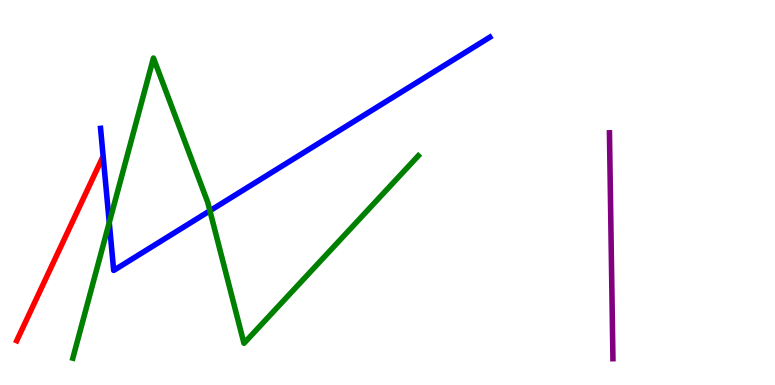[{'lines': ['blue', 'red'], 'intersections': []}, {'lines': ['green', 'red'], 'intersections': []}, {'lines': ['purple', 'red'], 'intersections': []}, {'lines': ['blue', 'green'], 'intersections': [{'x': 1.41, 'y': 4.22}, {'x': 2.71, 'y': 4.53}]}, {'lines': ['blue', 'purple'], 'intersections': []}, {'lines': ['green', 'purple'], 'intersections': []}]